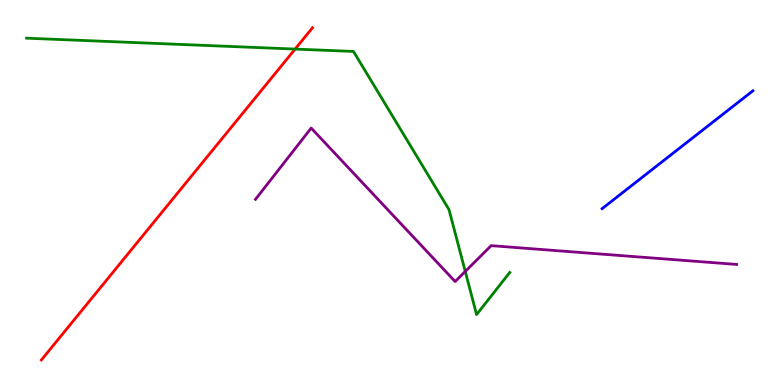[{'lines': ['blue', 'red'], 'intersections': []}, {'lines': ['green', 'red'], 'intersections': [{'x': 3.81, 'y': 8.73}]}, {'lines': ['purple', 'red'], 'intersections': []}, {'lines': ['blue', 'green'], 'intersections': []}, {'lines': ['blue', 'purple'], 'intersections': []}, {'lines': ['green', 'purple'], 'intersections': [{'x': 6.0, 'y': 2.95}]}]